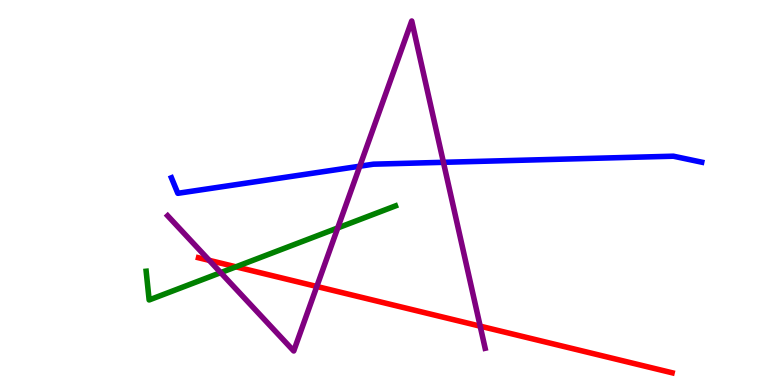[{'lines': ['blue', 'red'], 'intersections': []}, {'lines': ['green', 'red'], 'intersections': [{'x': 3.04, 'y': 3.07}]}, {'lines': ['purple', 'red'], 'intersections': [{'x': 2.7, 'y': 3.24}, {'x': 4.09, 'y': 2.56}, {'x': 6.2, 'y': 1.53}]}, {'lines': ['blue', 'green'], 'intersections': []}, {'lines': ['blue', 'purple'], 'intersections': [{'x': 4.64, 'y': 5.68}, {'x': 5.72, 'y': 5.78}]}, {'lines': ['green', 'purple'], 'intersections': [{'x': 2.85, 'y': 2.92}, {'x': 4.36, 'y': 4.08}]}]